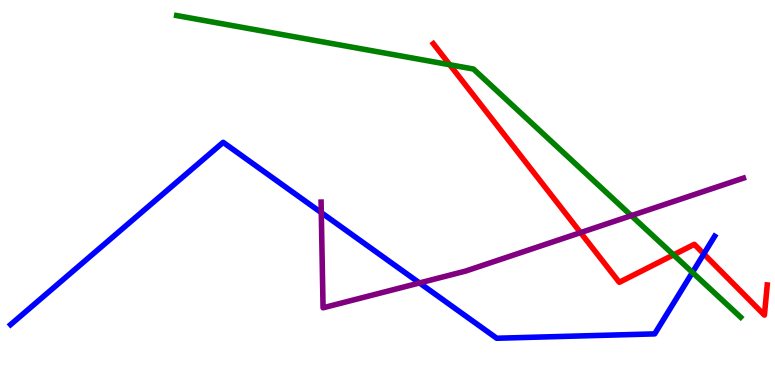[{'lines': ['blue', 'red'], 'intersections': [{'x': 9.08, 'y': 3.4}]}, {'lines': ['green', 'red'], 'intersections': [{'x': 5.8, 'y': 8.32}, {'x': 8.69, 'y': 3.38}]}, {'lines': ['purple', 'red'], 'intersections': [{'x': 7.49, 'y': 3.96}]}, {'lines': ['blue', 'green'], 'intersections': [{'x': 8.93, 'y': 2.92}]}, {'lines': ['blue', 'purple'], 'intersections': [{'x': 4.15, 'y': 4.48}, {'x': 5.41, 'y': 2.65}]}, {'lines': ['green', 'purple'], 'intersections': [{'x': 8.15, 'y': 4.4}]}]